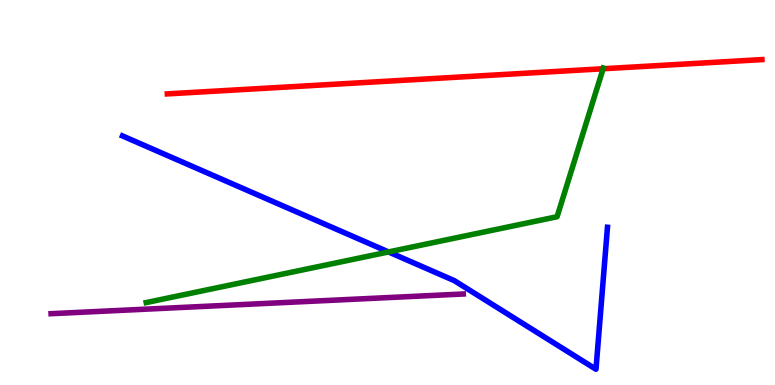[{'lines': ['blue', 'red'], 'intersections': []}, {'lines': ['green', 'red'], 'intersections': [{'x': 7.78, 'y': 8.21}]}, {'lines': ['purple', 'red'], 'intersections': []}, {'lines': ['blue', 'green'], 'intersections': [{'x': 5.01, 'y': 3.46}]}, {'lines': ['blue', 'purple'], 'intersections': []}, {'lines': ['green', 'purple'], 'intersections': []}]